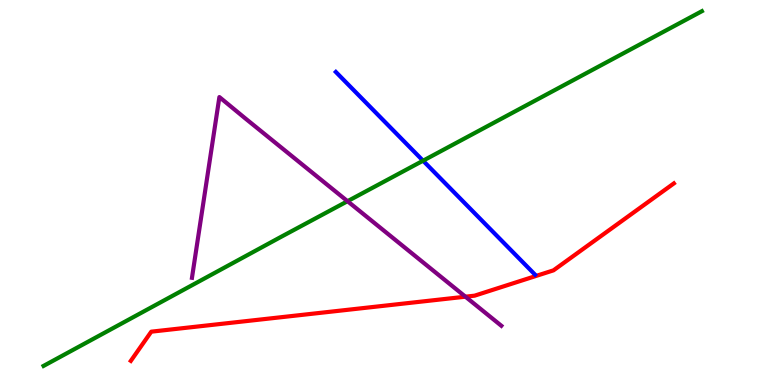[{'lines': ['blue', 'red'], 'intersections': []}, {'lines': ['green', 'red'], 'intersections': []}, {'lines': ['purple', 'red'], 'intersections': [{'x': 6.01, 'y': 2.29}]}, {'lines': ['blue', 'green'], 'intersections': [{'x': 5.46, 'y': 5.83}]}, {'lines': ['blue', 'purple'], 'intersections': []}, {'lines': ['green', 'purple'], 'intersections': [{'x': 4.48, 'y': 4.77}]}]